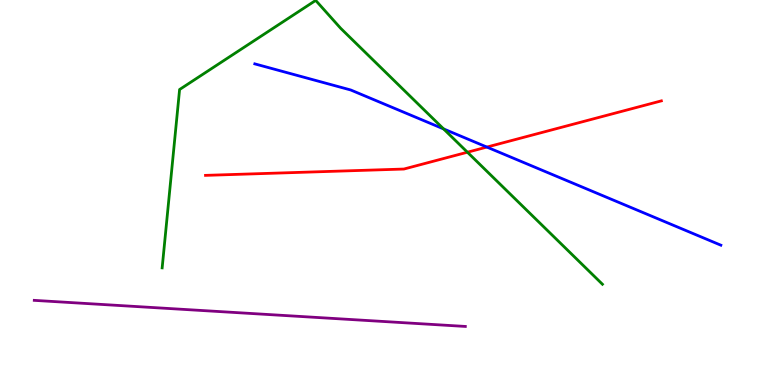[{'lines': ['blue', 'red'], 'intersections': [{'x': 6.28, 'y': 6.18}]}, {'lines': ['green', 'red'], 'intersections': [{'x': 6.03, 'y': 6.05}]}, {'lines': ['purple', 'red'], 'intersections': []}, {'lines': ['blue', 'green'], 'intersections': [{'x': 5.72, 'y': 6.65}]}, {'lines': ['blue', 'purple'], 'intersections': []}, {'lines': ['green', 'purple'], 'intersections': []}]